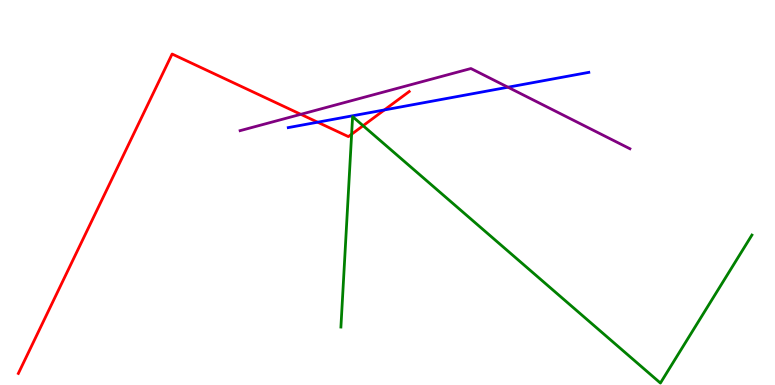[{'lines': ['blue', 'red'], 'intersections': [{'x': 4.1, 'y': 6.83}, {'x': 4.96, 'y': 7.14}]}, {'lines': ['green', 'red'], 'intersections': [{'x': 4.54, 'y': 6.51}, {'x': 4.69, 'y': 6.73}]}, {'lines': ['purple', 'red'], 'intersections': [{'x': 3.88, 'y': 7.03}]}, {'lines': ['blue', 'green'], 'intersections': []}, {'lines': ['blue', 'purple'], 'intersections': [{'x': 6.55, 'y': 7.73}]}, {'lines': ['green', 'purple'], 'intersections': []}]